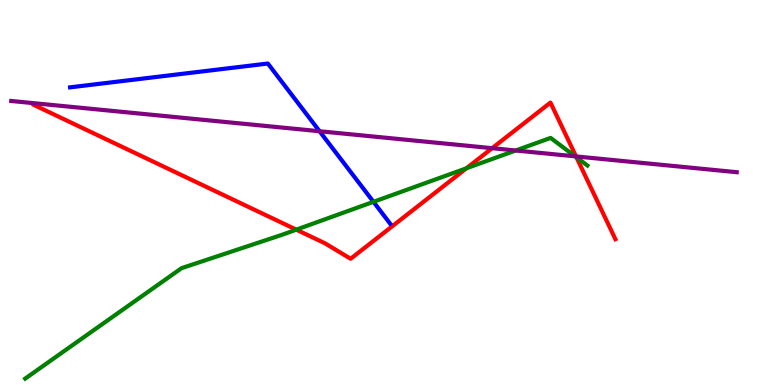[{'lines': ['blue', 'red'], 'intersections': []}, {'lines': ['green', 'red'], 'intersections': [{'x': 3.82, 'y': 4.04}, {'x': 6.02, 'y': 5.63}, {'x': 7.44, 'y': 5.91}]}, {'lines': ['purple', 'red'], 'intersections': [{'x': 6.35, 'y': 6.15}, {'x': 7.43, 'y': 5.94}]}, {'lines': ['blue', 'green'], 'intersections': [{'x': 4.82, 'y': 4.76}]}, {'lines': ['blue', 'purple'], 'intersections': [{'x': 4.12, 'y': 6.59}]}, {'lines': ['green', 'purple'], 'intersections': [{'x': 6.65, 'y': 6.09}, {'x': 7.42, 'y': 5.94}]}]